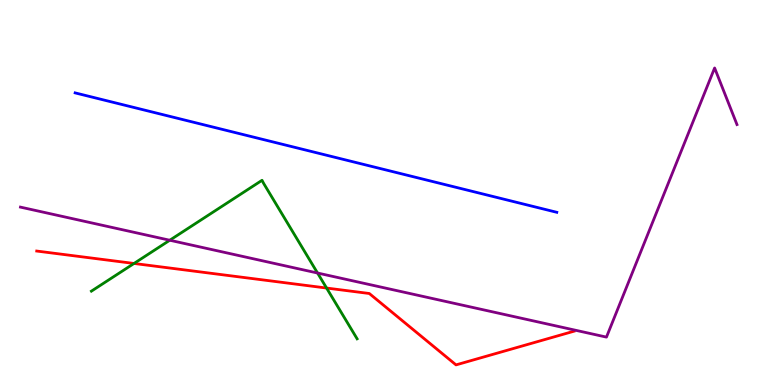[{'lines': ['blue', 'red'], 'intersections': []}, {'lines': ['green', 'red'], 'intersections': [{'x': 1.73, 'y': 3.16}, {'x': 4.21, 'y': 2.52}]}, {'lines': ['purple', 'red'], 'intersections': []}, {'lines': ['blue', 'green'], 'intersections': []}, {'lines': ['blue', 'purple'], 'intersections': []}, {'lines': ['green', 'purple'], 'intersections': [{'x': 2.19, 'y': 3.76}, {'x': 4.1, 'y': 2.91}]}]